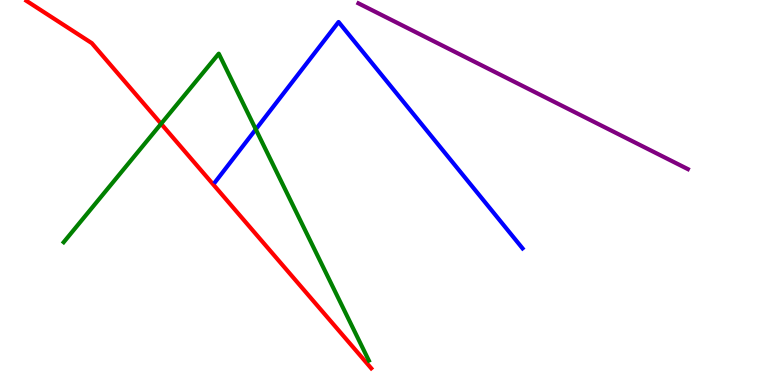[{'lines': ['blue', 'red'], 'intersections': []}, {'lines': ['green', 'red'], 'intersections': [{'x': 2.08, 'y': 6.79}]}, {'lines': ['purple', 'red'], 'intersections': []}, {'lines': ['blue', 'green'], 'intersections': [{'x': 3.3, 'y': 6.64}]}, {'lines': ['blue', 'purple'], 'intersections': []}, {'lines': ['green', 'purple'], 'intersections': []}]